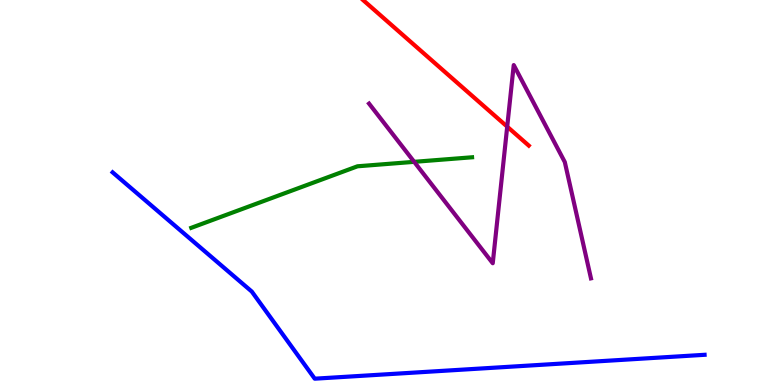[{'lines': ['blue', 'red'], 'intersections': []}, {'lines': ['green', 'red'], 'intersections': []}, {'lines': ['purple', 'red'], 'intersections': [{'x': 6.54, 'y': 6.71}]}, {'lines': ['blue', 'green'], 'intersections': []}, {'lines': ['blue', 'purple'], 'intersections': []}, {'lines': ['green', 'purple'], 'intersections': [{'x': 5.34, 'y': 5.8}]}]